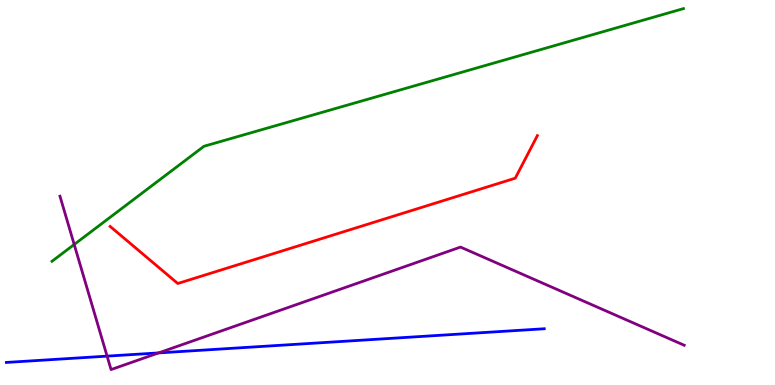[{'lines': ['blue', 'red'], 'intersections': []}, {'lines': ['green', 'red'], 'intersections': []}, {'lines': ['purple', 'red'], 'intersections': []}, {'lines': ['blue', 'green'], 'intersections': []}, {'lines': ['blue', 'purple'], 'intersections': [{'x': 1.38, 'y': 0.75}, {'x': 2.05, 'y': 0.834}]}, {'lines': ['green', 'purple'], 'intersections': [{'x': 0.957, 'y': 3.65}]}]